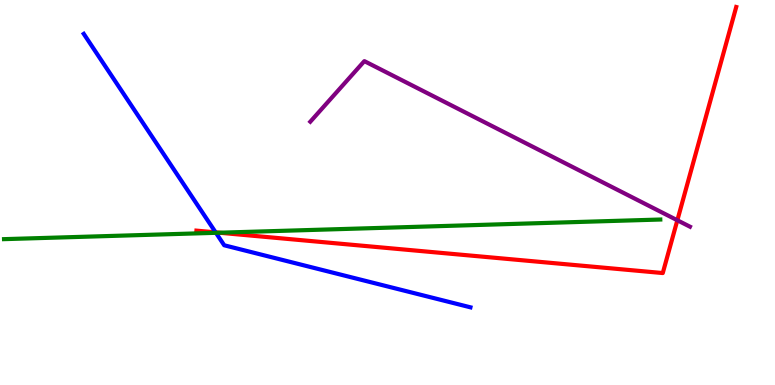[{'lines': ['blue', 'red'], 'intersections': [{'x': 2.78, 'y': 3.96}]}, {'lines': ['green', 'red'], 'intersections': [{'x': 2.83, 'y': 3.96}]}, {'lines': ['purple', 'red'], 'intersections': [{'x': 8.74, 'y': 4.28}]}, {'lines': ['blue', 'green'], 'intersections': [{'x': 2.79, 'y': 3.95}]}, {'lines': ['blue', 'purple'], 'intersections': []}, {'lines': ['green', 'purple'], 'intersections': []}]